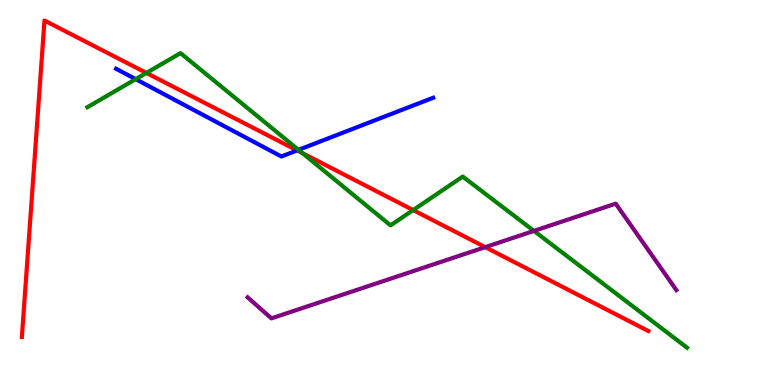[{'lines': ['blue', 'red'], 'intersections': [{'x': 3.83, 'y': 6.09}]}, {'lines': ['green', 'red'], 'intersections': [{'x': 1.89, 'y': 8.11}, {'x': 3.9, 'y': 6.02}, {'x': 5.33, 'y': 4.54}]}, {'lines': ['purple', 'red'], 'intersections': [{'x': 6.26, 'y': 3.58}]}, {'lines': ['blue', 'green'], 'intersections': [{'x': 1.75, 'y': 7.94}, {'x': 3.85, 'y': 6.11}]}, {'lines': ['blue', 'purple'], 'intersections': []}, {'lines': ['green', 'purple'], 'intersections': [{'x': 6.89, 'y': 4.0}]}]